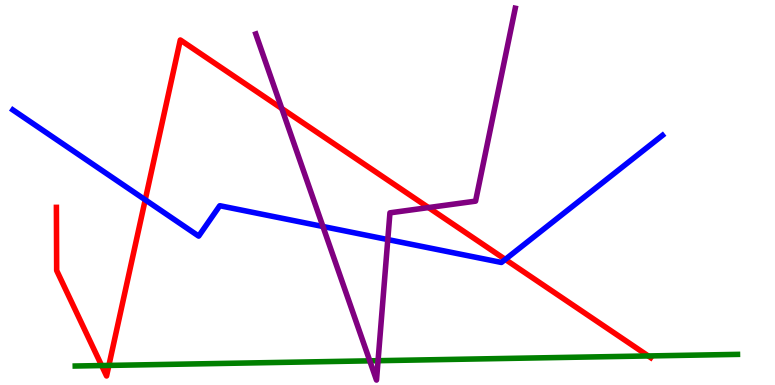[{'lines': ['blue', 'red'], 'intersections': [{'x': 1.87, 'y': 4.81}, {'x': 6.52, 'y': 3.26}]}, {'lines': ['green', 'red'], 'intersections': [{'x': 1.31, 'y': 0.505}, {'x': 1.4, 'y': 0.509}, {'x': 8.36, 'y': 0.755}]}, {'lines': ['purple', 'red'], 'intersections': [{'x': 3.64, 'y': 7.18}, {'x': 5.53, 'y': 4.61}]}, {'lines': ['blue', 'green'], 'intersections': []}, {'lines': ['blue', 'purple'], 'intersections': [{'x': 4.17, 'y': 4.12}, {'x': 5.0, 'y': 3.78}]}, {'lines': ['green', 'purple'], 'intersections': [{'x': 4.77, 'y': 0.628}, {'x': 4.88, 'y': 0.631}]}]